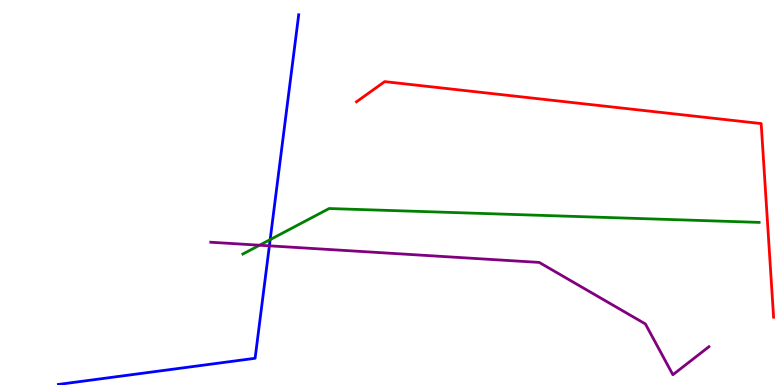[{'lines': ['blue', 'red'], 'intersections': []}, {'lines': ['green', 'red'], 'intersections': []}, {'lines': ['purple', 'red'], 'intersections': []}, {'lines': ['blue', 'green'], 'intersections': [{'x': 3.49, 'y': 3.78}]}, {'lines': ['blue', 'purple'], 'intersections': [{'x': 3.48, 'y': 3.61}]}, {'lines': ['green', 'purple'], 'intersections': [{'x': 3.35, 'y': 3.63}]}]